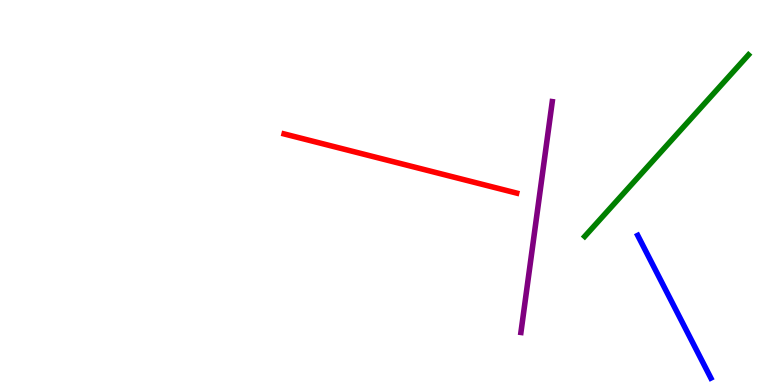[{'lines': ['blue', 'red'], 'intersections': []}, {'lines': ['green', 'red'], 'intersections': []}, {'lines': ['purple', 'red'], 'intersections': []}, {'lines': ['blue', 'green'], 'intersections': []}, {'lines': ['blue', 'purple'], 'intersections': []}, {'lines': ['green', 'purple'], 'intersections': []}]